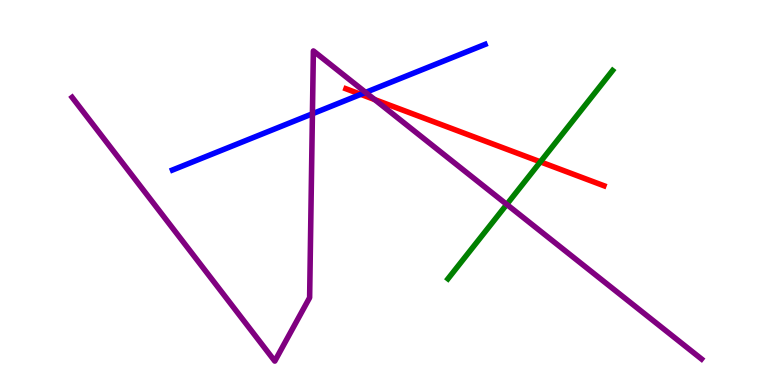[{'lines': ['blue', 'red'], 'intersections': [{'x': 4.66, 'y': 7.55}]}, {'lines': ['green', 'red'], 'intersections': [{'x': 6.97, 'y': 5.8}]}, {'lines': ['purple', 'red'], 'intersections': [{'x': 4.83, 'y': 7.41}]}, {'lines': ['blue', 'green'], 'intersections': []}, {'lines': ['blue', 'purple'], 'intersections': [{'x': 4.03, 'y': 7.04}, {'x': 4.72, 'y': 7.6}]}, {'lines': ['green', 'purple'], 'intersections': [{'x': 6.54, 'y': 4.69}]}]